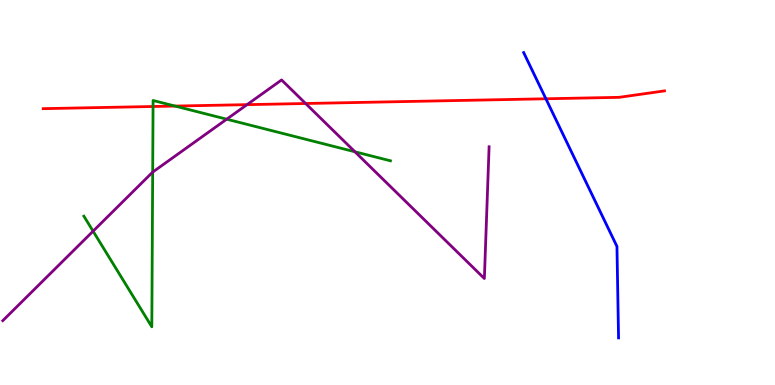[{'lines': ['blue', 'red'], 'intersections': [{'x': 7.04, 'y': 7.43}]}, {'lines': ['green', 'red'], 'intersections': [{'x': 1.97, 'y': 7.23}, {'x': 2.26, 'y': 7.24}]}, {'lines': ['purple', 'red'], 'intersections': [{'x': 3.19, 'y': 7.28}, {'x': 3.94, 'y': 7.31}]}, {'lines': ['blue', 'green'], 'intersections': []}, {'lines': ['blue', 'purple'], 'intersections': []}, {'lines': ['green', 'purple'], 'intersections': [{'x': 1.2, 'y': 4.0}, {'x': 1.97, 'y': 5.53}, {'x': 2.93, 'y': 6.9}, {'x': 4.58, 'y': 6.06}]}]